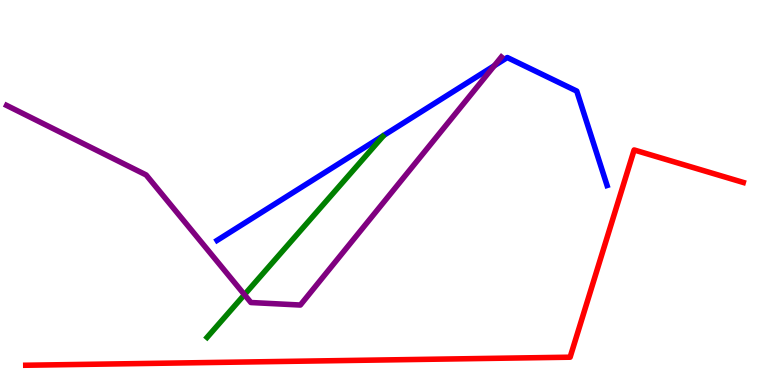[{'lines': ['blue', 'red'], 'intersections': []}, {'lines': ['green', 'red'], 'intersections': []}, {'lines': ['purple', 'red'], 'intersections': []}, {'lines': ['blue', 'green'], 'intersections': []}, {'lines': ['blue', 'purple'], 'intersections': [{'x': 6.38, 'y': 8.29}]}, {'lines': ['green', 'purple'], 'intersections': [{'x': 3.15, 'y': 2.35}]}]